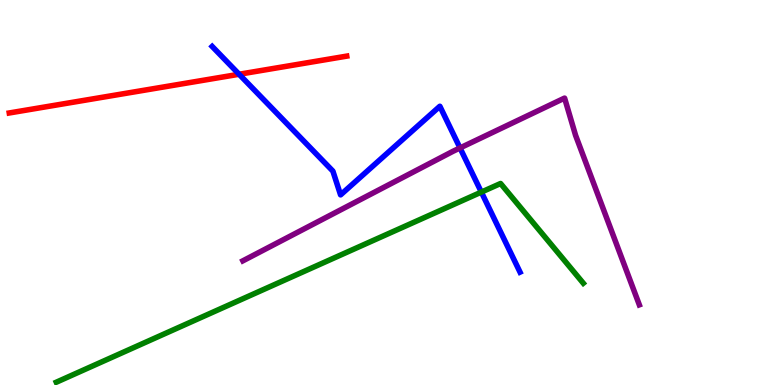[{'lines': ['blue', 'red'], 'intersections': [{'x': 3.09, 'y': 8.07}]}, {'lines': ['green', 'red'], 'intersections': []}, {'lines': ['purple', 'red'], 'intersections': []}, {'lines': ['blue', 'green'], 'intersections': [{'x': 6.21, 'y': 5.01}]}, {'lines': ['blue', 'purple'], 'intersections': [{'x': 5.94, 'y': 6.16}]}, {'lines': ['green', 'purple'], 'intersections': []}]